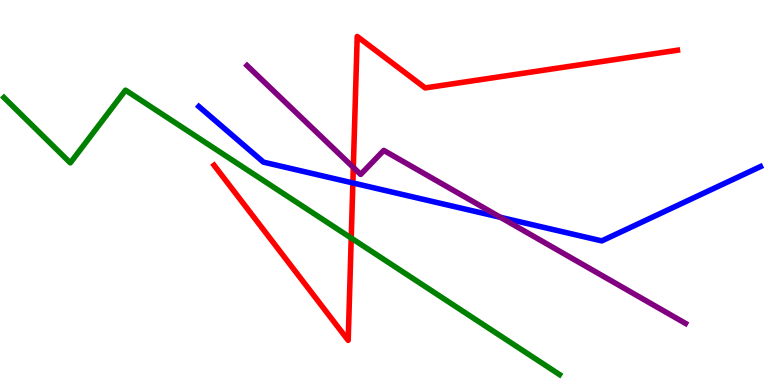[{'lines': ['blue', 'red'], 'intersections': [{'x': 4.55, 'y': 5.25}]}, {'lines': ['green', 'red'], 'intersections': [{'x': 4.53, 'y': 3.82}]}, {'lines': ['purple', 'red'], 'intersections': [{'x': 4.56, 'y': 5.65}]}, {'lines': ['blue', 'green'], 'intersections': []}, {'lines': ['blue', 'purple'], 'intersections': [{'x': 6.46, 'y': 4.36}]}, {'lines': ['green', 'purple'], 'intersections': []}]